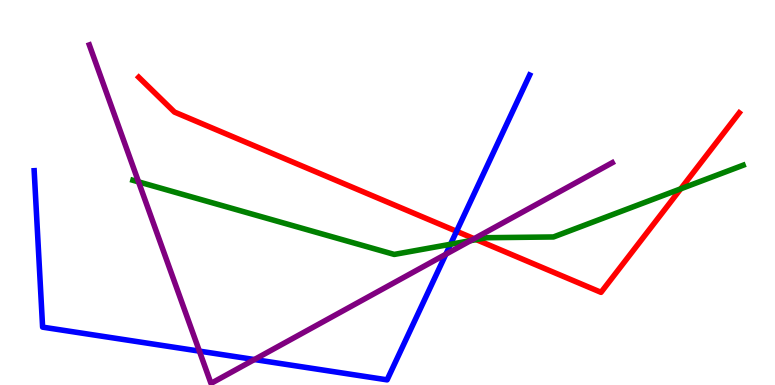[{'lines': ['blue', 'red'], 'intersections': [{'x': 5.89, 'y': 3.99}]}, {'lines': ['green', 'red'], 'intersections': [{'x': 6.15, 'y': 3.78}, {'x': 8.78, 'y': 5.1}]}, {'lines': ['purple', 'red'], 'intersections': [{'x': 6.12, 'y': 3.8}]}, {'lines': ['blue', 'green'], 'intersections': [{'x': 5.81, 'y': 3.66}]}, {'lines': ['blue', 'purple'], 'intersections': [{'x': 2.57, 'y': 0.88}, {'x': 3.28, 'y': 0.661}, {'x': 5.75, 'y': 3.4}]}, {'lines': ['green', 'purple'], 'intersections': [{'x': 1.79, 'y': 5.28}, {'x': 6.07, 'y': 3.75}]}]